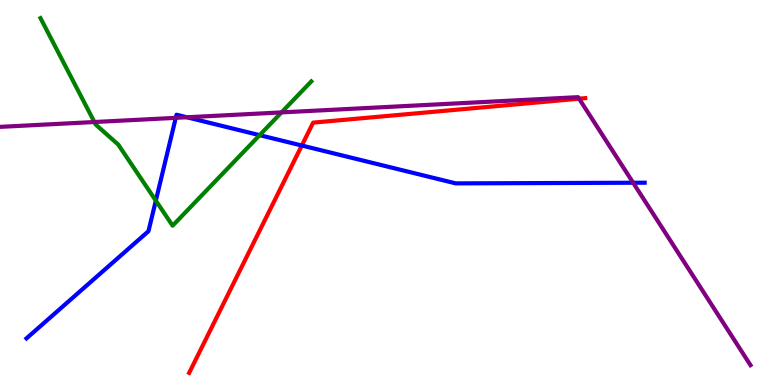[{'lines': ['blue', 'red'], 'intersections': [{'x': 3.89, 'y': 6.22}]}, {'lines': ['green', 'red'], 'intersections': []}, {'lines': ['purple', 'red'], 'intersections': [{'x': 7.47, 'y': 7.44}]}, {'lines': ['blue', 'green'], 'intersections': [{'x': 2.01, 'y': 4.79}, {'x': 3.35, 'y': 6.49}]}, {'lines': ['blue', 'purple'], 'intersections': [{'x': 2.27, 'y': 6.94}, {'x': 2.41, 'y': 6.95}, {'x': 8.17, 'y': 5.25}]}, {'lines': ['green', 'purple'], 'intersections': [{'x': 1.22, 'y': 6.83}, {'x': 3.63, 'y': 7.08}]}]